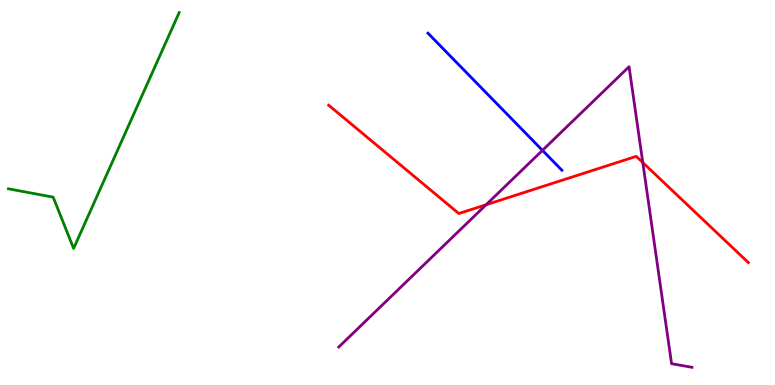[{'lines': ['blue', 'red'], 'intersections': []}, {'lines': ['green', 'red'], 'intersections': []}, {'lines': ['purple', 'red'], 'intersections': [{'x': 6.27, 'y': 4.68}, {'x': 8.29, 'y': 5.78}]}, {'lines': ['blue', 'green'], 'intersections': []}, {'lines': ['blue', 'purple'], 'intersections': [{'x': 7.0, 'y': 6.09}]}, {'lines': ['green', 'purple'], 'intersections': []}]